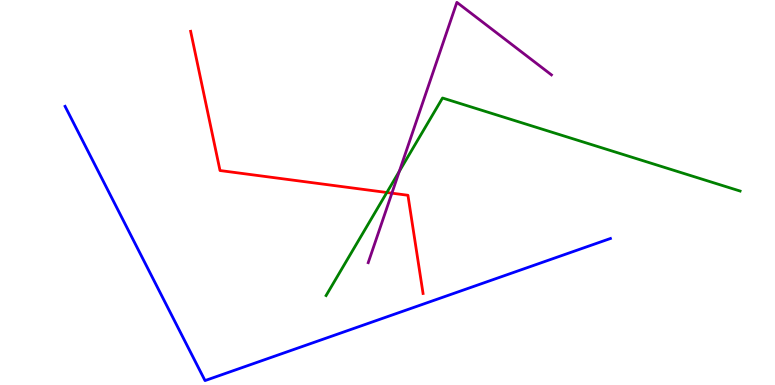[{'lines': ['blue', 'red'], 'intersections': []}, {'lines': ['green', 'red'], 'intersections': [{'x': 4.99, 'y': 5.0}]}, {'lines': ['purple', 'red'], 'intersections': [{'x': 5.06, 'y': 4.98}]}, {'lines': ['blue', 'green'], 'intersections': []}, {'lines': ['blue', 'purple'], 'intersections': []}, {'lines': ['green', 'purple'], 'intersections': [{'x': 5.15, 'y': 5.55}]}]